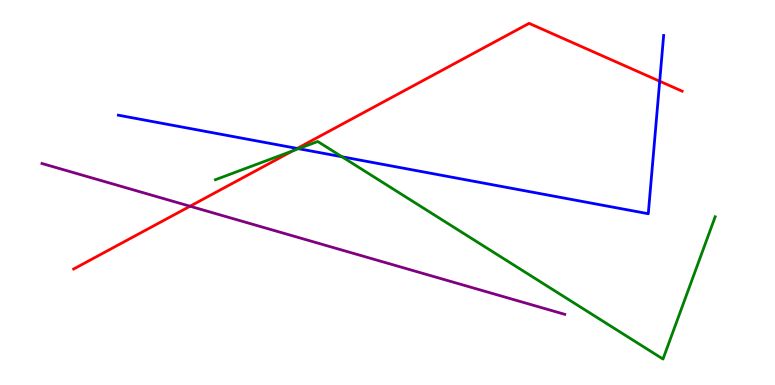[{'lines': ['blue', 'red'], 'intersections': [{'x': 3.83, 'y': 6.14}, {'x': 8.51, 'y': 7.89}]}, {'lines': ['green', 'red'], 'intersections': [{'x': 3.78, 'y': 6.08}]}, {'lines': ['purple', 'red'], 'intersections': [{'x': 2.45, 'y': 4.64}]}, {'lines': ['blue', 'green'], 'intersections': [{'x': 3.85, 'y': 6.14}, {'x': 4.41, 'y': 5.93}]}, {'lines': ['blue', 'purple'], 'intersections': []}, {'lines': ['green', 'purple'], 'intersections': []}]